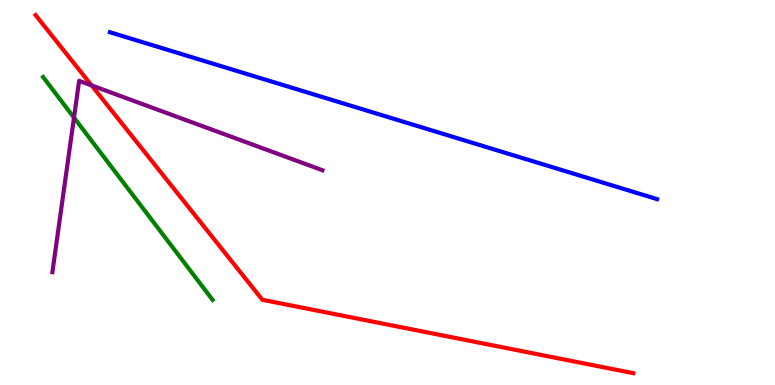[{'lines': ['blue', 'red'], 'intersections': []}, {'lines': ['green', 'red'], 'intersections': []}, {'lines': ['purple', 'red'], 'intersections': [{'x': 1.18, 'y': 7.78}]}, {'lines': ['blue', 'green'], 'intersections': []}, {'lines': ['blue', 'purple'], 'intersections': []}, {'lines': ['green', 'purple'], 'intersections': [{'x': 0.955, 'y': 6.94}]}]